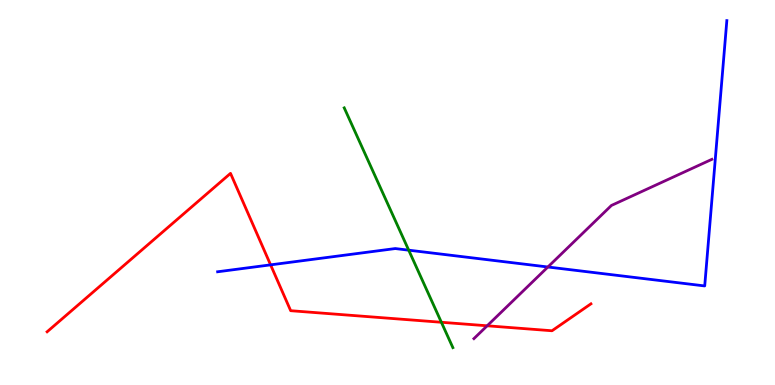[{'lines': ['blue', 'red'], 'intersections': [{'x': 3.49, 'y': 3.12}]}, {'lines': ['green', 'red'], 'intersections': [{'x': 5.7, 'y': 1.63}]}, {'lines': ['purple', 'red'], 'intersections': [{'x': 6.29, 'y': 1.54}]}, {'lines': ['blue', 'green'], 'intersections': [{'x': 5.27, 'y': 3.5}]}, {'lines': ['blue', 'purple'], 'intersections': [{'x': 7.07, 'y': 3.07}]}, {'lines': ['green', 'purple'], 'intersections': []}]